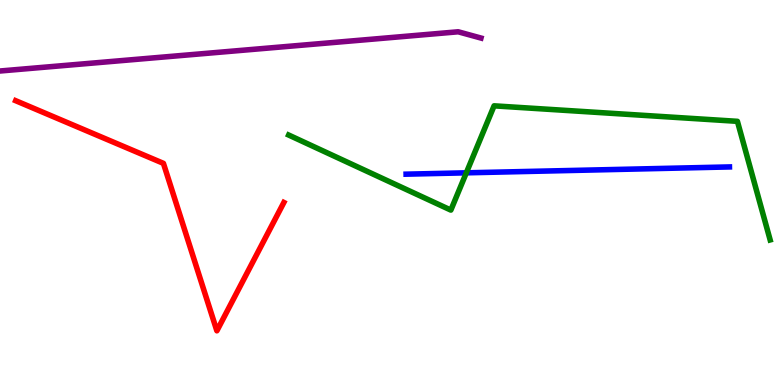[{'lines': ['blue', 'red'], 'intersections': []}, {'lines': ['green', 'red'], 'intersections': []}, {'lines': ['purple', 'red'], 'intersections': []}, {'lines': ['blue', 'green'], 'intersections': [{'x': 6.02, 'y': 5.51}]}, {'lines': ['blue', 'purple'], 'intersections': []}, {'lines': ['green', 'purple'], 'intersections': []}]